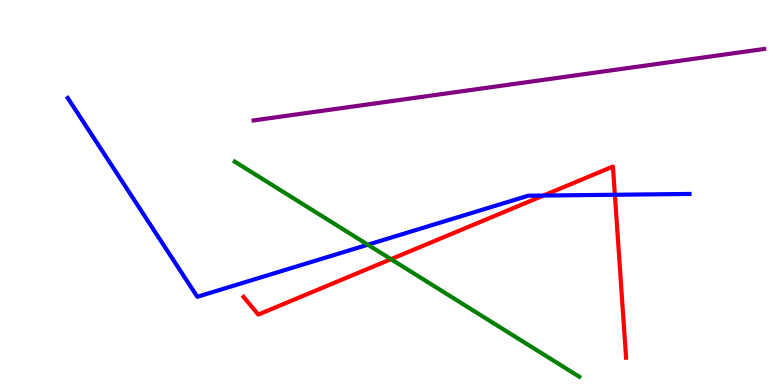[{'lines': ['blue', 'red'], 'intersections': [{'x': 7.01, 'y': 4.92}, {'x': 7.93, 'y': 4.94}]}, {'lines': ['green', 'red'], 'intersections': [{'x': 5.05, 'y': 3.27}]}, {'lines': ['purple', 'red'], 'intersections': []}, {'lines': ['blue', 'green'], 'intersections': [{'x': 4.75, 'y': 3.64}]}, {'lines': ['blue', 'purple'], 'intersections': []}, {'lines': ['green', 'purple'], 'intersections': []}]